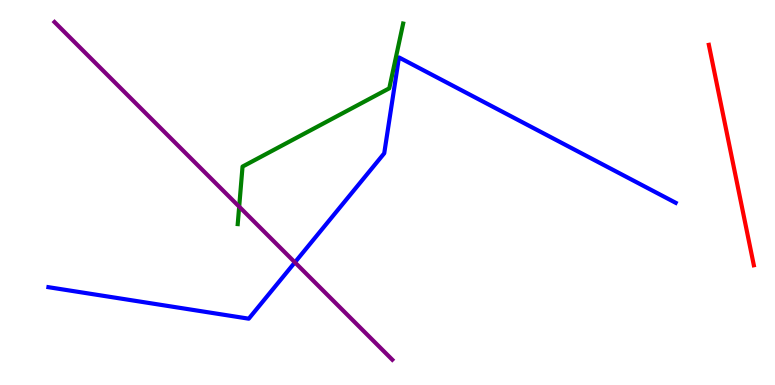[{'lines': ['blue', 'red'], 'intersections': []}, {'lines': ['green', 'red'], 'intersections': []}, {'lines': ['purple', 'red'], 'intersections': []}, {'lines': ['blue', 'green'], 'intersections': []}, {'lines': ['blue', 'purple'], 'intersections': [{'x': 3.81, 'y': 3.19}]}, {'lines': ['green', 'purple'], 'intersections': [{'x': 3.09, 'y': 4.63}]}]